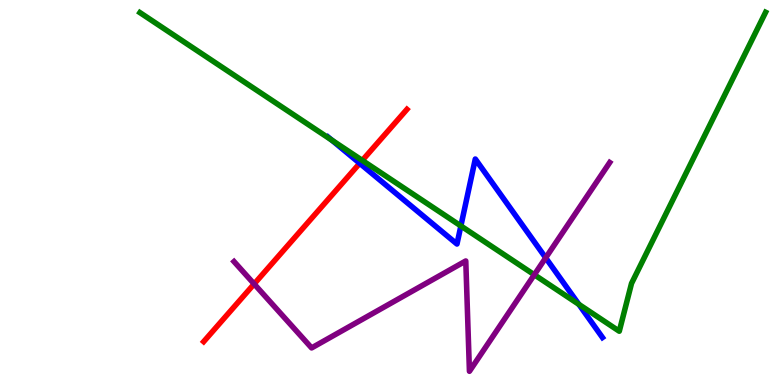[{'lines': ['blue', 'red'], 'intersections': [{'x': 4.64, 'y': 5.76}]}, {'lines': ['green', 'red'], 'intersections': [{'x': 4.67, 'y': 5.83}]}, {'lines': ['purple', 'red'], 'intersections': [{'x': 3.28, 'y': 2.62}]}, {'lines': ['blue', 'green'], 'intersections': [{'x': 4.28, 'y': 6.36}, {'x': 5.95, 'y': 4.13}, {'x': 7.47, 'y': 2.09}]}, {'lines': ['blue', 'purple'], 'intersections': [{'x': 7.04, 'y': 3.3}]}, {'lines': ['green', 'purple'], 'intersections': [{'x': 6.89, 'y': 2.86}]}]